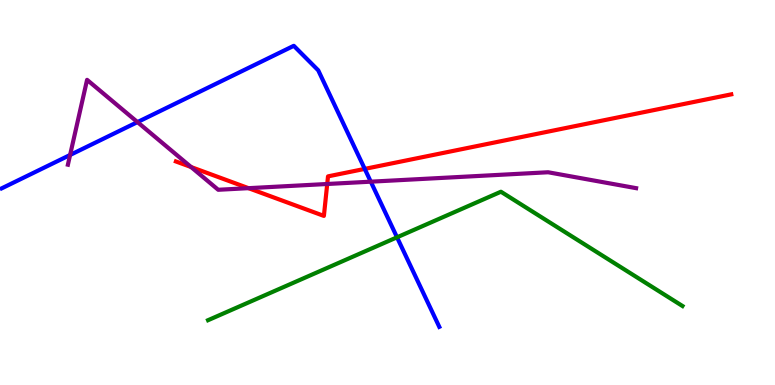[{'lines': ['blue', 'red'], 'intersections': [{'x': 4.71, 'y': 5.61}]}, {'lines': ['green', 'red'], 'intersections': []}, {'lines': ['purple', 'red'], 'intersections': [{'x': 2.47, 'y': 5.66}, {'x': 3.21, 'y': 5.11}, {'x': 4.22, 'y': 5.22}]}, {'lines': ['blue', 'green'], 'intersections': [{'x': 5.12, 'y': 3.84}]}, {'lines': ['blue', 'purple'], 'intersections': [{'x': 0.904, 'y': 5.97}, {'x': 1.77, 'y': 6.83}, {'x': 4.78, 'y': 5.28}]}, {'lines': ['green', 'purple'], 'intersections': []}]